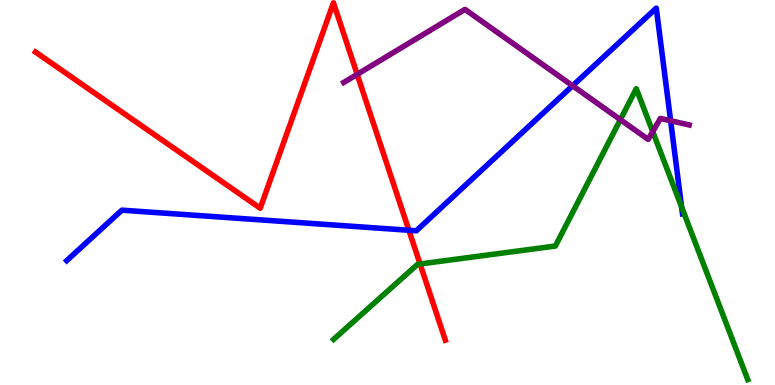[{'lines': ['blue', 'red'], 'intersections': [{'x': 5.28, 'y': 4.02}]}, {'lines': ['green', 'red'], 'intersections': [{'x': 5.42, 'y': 3.14}]}, {'lines': ['purple', 'red'], 'intersections': [{'x': 4.61, 'y': 8.07}]}, {'lines': ['blue', 'green'], 'intersections': [{'x': 8.79, 'y': 4.62}]}, {'lines': ['blue', 'purple'], 'intersections': [{'x': 7.39, 'y': 7.77}, {'x': 8.65, 'y': 6.86}]}, {'lines': ['green', 'purple'], 'intersections': [{'x': 8.0, 'y': 6.89}, {'x': 8.42, 'y': 6.58}]}]